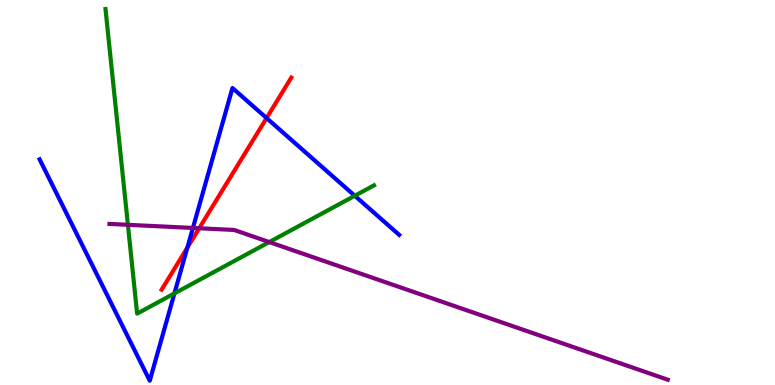[{'lines': ['blue', 'red'], 'intersections': [{'x': 2.42, 'y': 3.57}, {'x': 3.44, 'y': 6.93}]}, {'lines': ['green', 'red'], 'intersections': []}, {'lines': ['purple', 'red'], 'intersections': [{'x': 2.57, 'y': 4.07}]}, {'lines': ['blue', 'green'], 'intersections': [{'x': 2.25, 'y': 2.38}, {'x': 4.58, 'y': 4.92}]}, {'lines': ['blue', 'purple'], 'intersections': [{'x': 2.49, 'y': 4.08}]}, {'lines': ['green', 'purple'], 'intersections': [{'x': 1.65, 'y': 4.16}, {'x': 3.47, 'y': 3.71}]}]